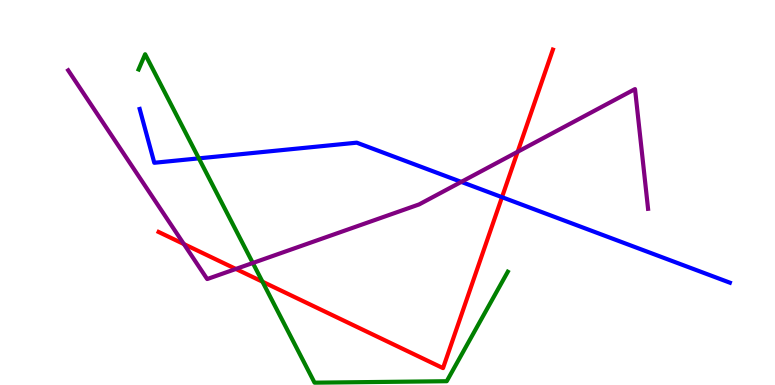[{'lines': ['blue', 'red'], 'intersections': [{'x': 6.48, 'y': 4.88}]}, {'lines': ['green', 'red'], 'intersections': [{'x': 3.39, 'y': 2.68}]}, {'lines': ['purple', 'red'], 'intersections': [{'x': 2.37, 'y': 3.66}, {'x': 3.04, 'y': 3.01}, {'x': 6.68, 'y': 6.06}]}, {'lines': ['blue', 'green'], 'intersections': [{'x': 2.57, 'y': 5.89}]}, {'lines': ['blue', 'purple'], 'intersections': [{'x': 5.95, 'y': 5.28}]}, {'lines': ['green', 'purple'], 'intersections': [{'x': 3.26, 'y': 3.17}]}]